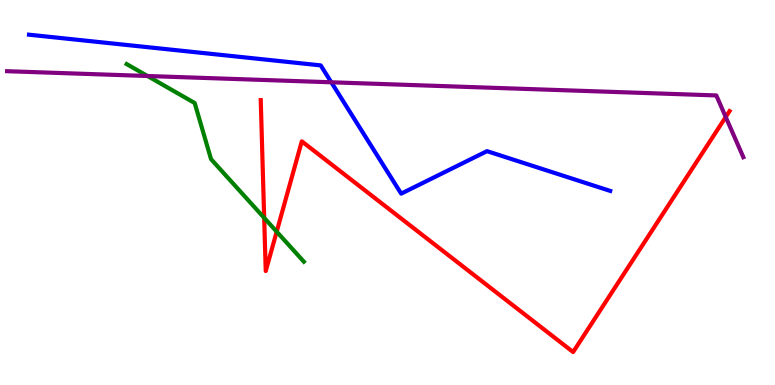[{'lines': ['blue', 'red'], 'intersections': []}, {'lines': ['green', 'red'], 'intersections': [{'x': 3.41, 'y': 4.34}, {'x': 3.57, 'y': 3.98}]}, {'lines': ['purple', 'red'], 'intersections': [{'x': 9.36, 'y': 6.96}]}, {'lines': ['blue', 'green'], 'intersections': []}, {'lines': ['blue', 'purple'], 'intersections': [{'x': 4.27, 'y': 7.86}]}, {'lines': ['green', 'purple'], 'intersections': [{'x': 1.9, 'y': 8.03}]}]